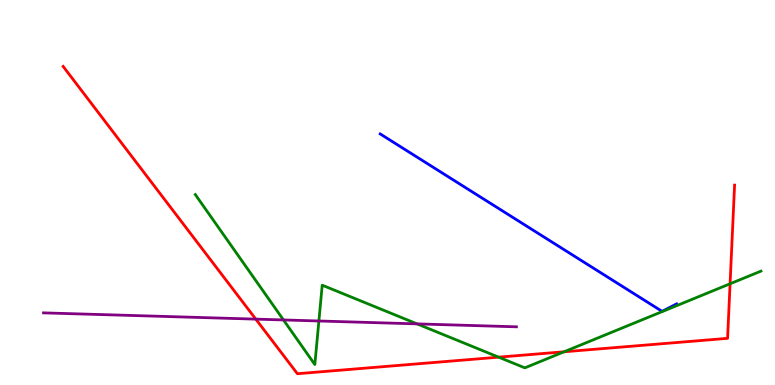[{'lines': ['blue', 'red'], 'intersections': []}, {'lines': ['green', 'red'], 'intersections': [{'x': 6.43, 'y': 0.723}, {'x': 7.28, 'y': 0.863}, {'x': 9.42, 'y': 2.63}]}, {'lines': ['purple', 'red'], 'intersections': [{'x': 3.3, 'y': 1.71}]}, {'lines': ['blue', 'green'], 'intersections': []}, {'lines': ['blue', 'purple'], 'intersections': []}, {'lines': ['green', 'purple'], 'intersections': [{'x': 3.66, 'y': 1.69}, {'x': 4.11, 'y': 1.66}, {'x': 5.38, 'y': 1.59}]}]